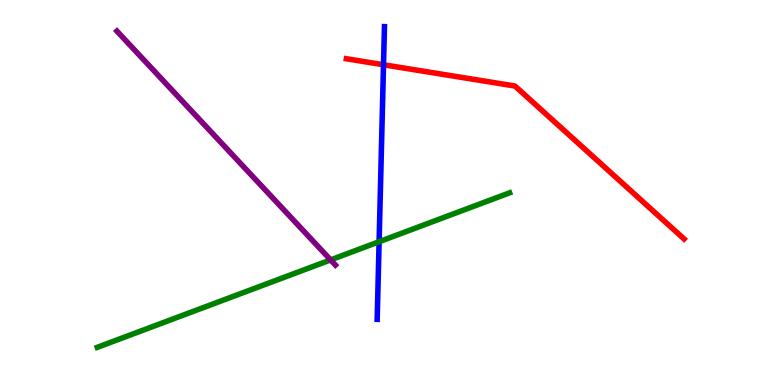[{'lines': ['blue', 'red'], 'intersections': [{'x': 4.95, 'y': 8.32}]}, {'lines': ['green', 'red'], 'intersections': []}, {'lines': ['purple', 'red'], 'intersections': []}, {'lines': ['blue', 'green'], 'intersections': [{'x': 4.89, 'y': 3.72}]}, {'lines': ['blue', 'purple'], 'intersections': []}, {'lines': ['green', 'purple'], 'intersections': [{'x': 4.27, 'y': 3.25}]}]